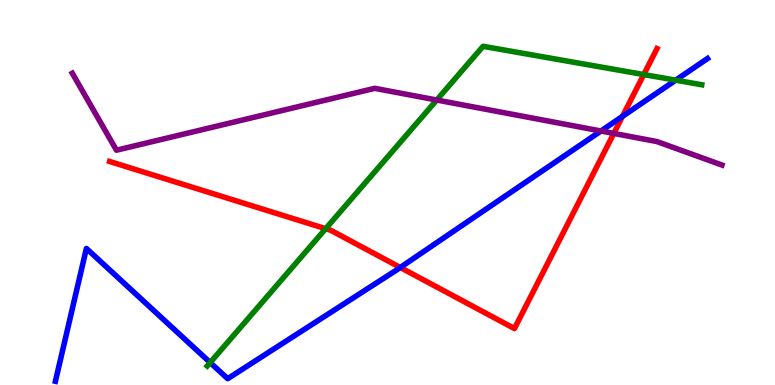[{'lines': ['blue', 'red'], 'intersections': [{'x': 5.16, 'y': 3.05}, {'x': 8.03, 'y': 6.98}]}, {'lines': ['green', 'red'], 'intersections': [{'x': 4.2, 'y': 4.06}, {'x': 8.31, 'y': 8.06}]}, {'lines': ['purple', 'red'], 'intersections': [{'x': 7.92, 'y': 6.53}]}, {'lines': ['blue', 'green'], 'intersections': [{'x': 2.71, 'y': 0.583}, {'x': 8.72, 'y': 7.92}]}, {'lines': ['blue', 'purple'], 'intersections': [{'x': 7.75, 'y': 6.6}]}, {'lines': ['green', 'purple'], 'intersections': [{'x': 5.64, 'y': 7.4}]}]